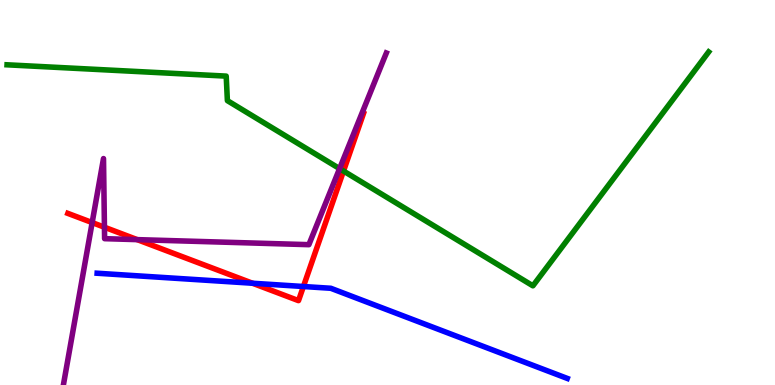[{'lines': ['blue', 'red'], 'intersections': [{'x': 3.26, 'y': 2.64}, {'x': 3.91, 'y': 2.56}]}, {'lines': ['green', 'red'], 'intersections': [{'x': 4.43, 'y': 5.56}]}, {'lines': ['purple', 'red'], 'intersections': [{'x': 1.19, 'y': 4.22}, {'x': 1.35, 'y': 4.1}, {'x': 1.77, 'y': 3.78}]}, {'lines': ['blue', 'green'], 'intersections': []}, {'lines': ['blue', 'purple'], 'intersections': []}, {'lines': ['green', 'purple'], 'intersections': [{'x': 4.38, 'y': 5.62}]}]